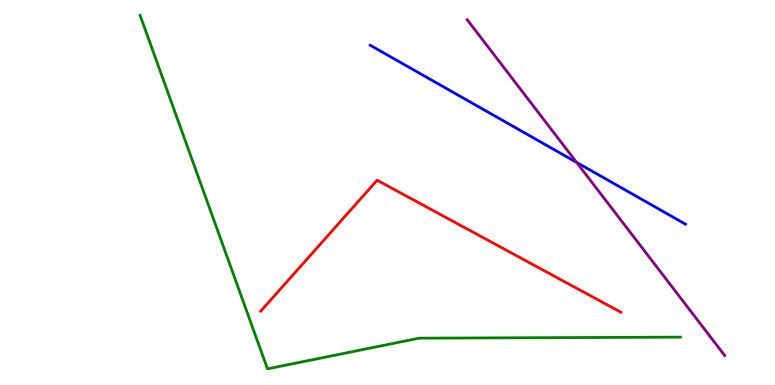[{'lines': ['blue', 'red'], 'intersections': []}, {'lines': ['green', 'red'], 'intersections': []}, {'lines': ['purple', 'red'], 'intersections': []}, {'lines': ['blue', 'green'], 'intersections': []}, {'lines': ['blue', 'purple'], 'intersections': [{'x': 7.44, 'y': 5.78}]}, {'lines': ['green', 'purple'], 'intersections': []}]